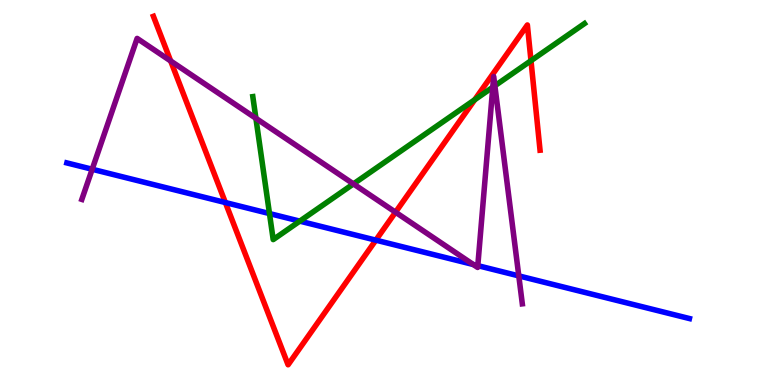[{'lines': ['blue', 'red'], 'intersections': [{'x': 2.91, 'y': 4.74}, {'x': 4.85, 'y': 3.76}]}, {'lines': ['green', 'red'], 'intersections': [{'x': 6.13, 'y': 7.41}, {'x': 6.85, 'y': 8.42}]}, {'lines': ['purple', 'red'], 'intersections': [{'x': 2.2, 'y': 8.42}, {'x': 5.1, 'y': 4.49}]}, {'lines': ['blue', 'green'], 'intersections': [{'x': 3.48, 'y': 4.45}, {'x': 3.87, 'y': 4.26}]}, {'lines': ['blue', 'purple'], 'intersections': [{'x': 1.19, 'y': 5.6}, {'x': 6.11, 'y': 3.13}, {'x': 6.17, 'y': 3.1}, {'x': 6.69, 'y': 2.83}]}, {'lines': ['green', 'purple'], 'intersections': [{'x': 3.3, 'y': 6.93}, {'x': 4.56, 'y': 5.22}, {'x': 6.36, 'y': 7.74}, {'x': 6.39, 'y': 7.77}]}]